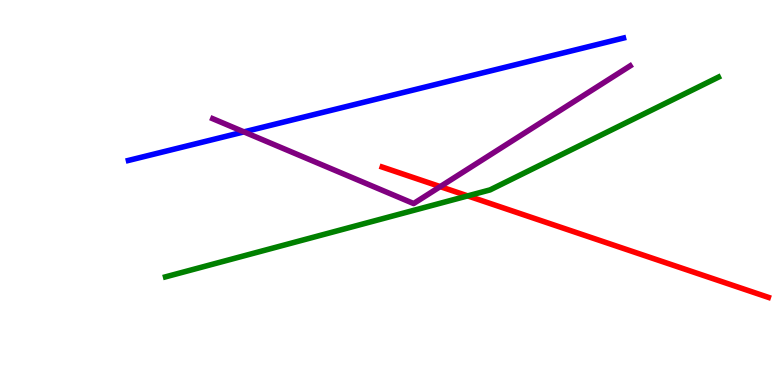[{'lines': ['blue', 'red'], 'intersections': []}, {'lines': ['green', 'red'], 'intersections': [{'x': 6.03, 'y': 4.91}]}, {'lines': ['purple', 'red'], 'intersections': [{'x': 5.68, 'y': 5.15}]}, {'lines': ['blue', 'green'], 'intersections': []}, {'lines': ['blue', 'purple'], 'intersections': [{'x': 3.15, 'y': 6.57}]}, {'lines': ['green', 'purple'], 'intersections': []}]